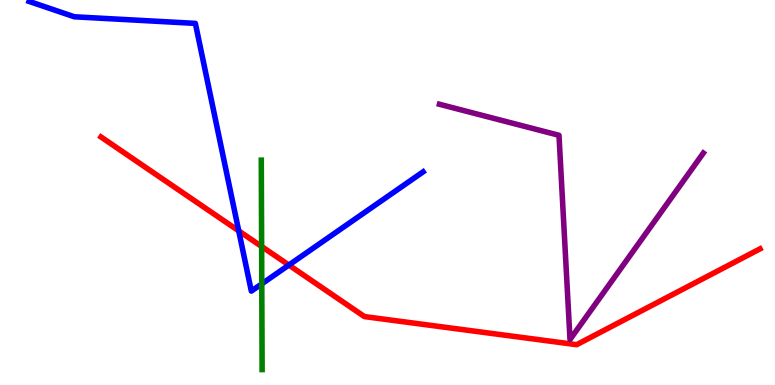[{'lines': ['blue', 'red'], 'intersections': [{'x': 3.08, 'y': 4.0}, {'x': 3.73, 'y': 3.12}]}, {'lines': ['green', 'red'], 'intersections': [{'x': 3.38, 'y': 3.6}]}, {'lines': ['purple', 'red'], 'intersections': []}, {'lines': ['blue', 'green'], 'intersections': [{'x': 3.38, 'y': 2.63}]}, {'lines': ['blue', 'purple'], 'intersections': []}, {'lines': ['green', 'purple'], 'intersections': []}]